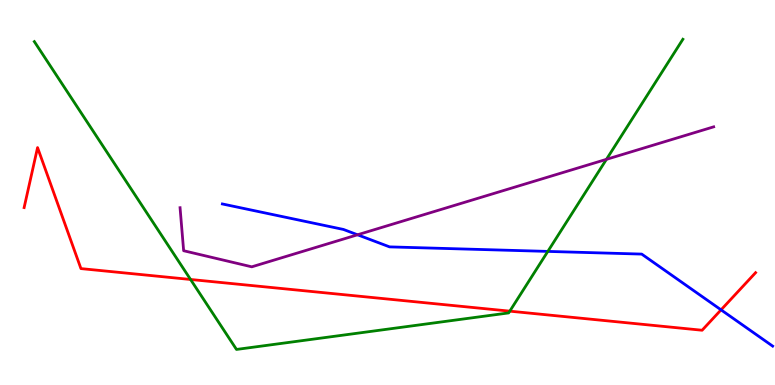[{'lines': ['blue', 'red'], 'intersections': [{'x': 9.3, 'y': 1.95}]}, {'lines': ['green', 'red'], 'intersections': [{'x': 2.46, 'y': 2.74}, {'x': 6.58, 'y': 1.92}]}, {'lines': ['purple', 'red'], 'intersections': []}, {'lines': ['blue', 'green'], 'intersections': [{'x': 7.07, 'y': 3.47}]}, {'lines': ['blue', 'purple'], 'intersections': [{'x': 4.61, 'y': 3.9}]}, {'lines': ['green', 'purple'], 'intersections': [{'x': 7.83, 'y': 5.86}]}]